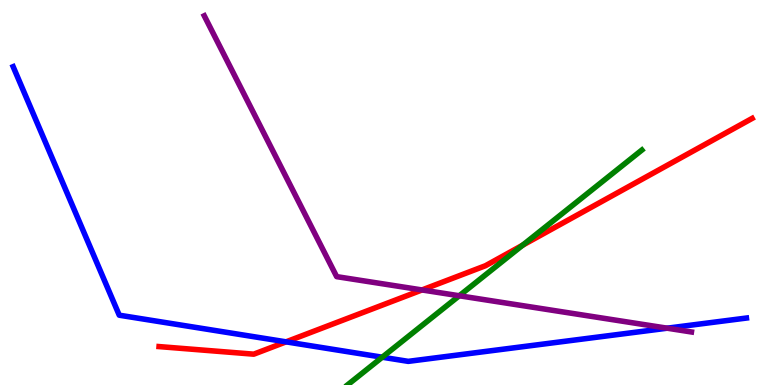[{'lines': ['blue', 'red'], 'intersections': [{'x': 3.69, 'y': 1.12}]}, {'lines': ['green', 'red'], 'intersections': [{'x': 6.74, 'y': 3.63}]}, {'lines': ['purple', 'red'], 'intersections': [{'x': 5.45, 'y': 2.47}]}, {'lines': ['blue', 'green'], 'intersections': [{'x': 4.93, 'y': 0.722}]}, {'lines': ['blue', 'purple'], 'intersections': [{'x': 8.61, 'y': 1.48}]}, {'lines': ['green', 'purple'], 'intersections': [{'x': 5.93, 'y': 2.32}]}]